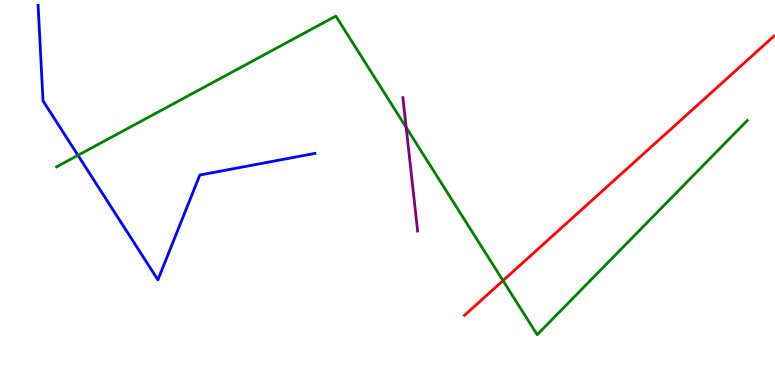[{'lines': ['blue', 'red'], 'intersections': []}, {'lines': ['green', 'red'], 'intersections': [{'x': 6.49, 'y': 2.71}]}, {'lines': ['purple', 'red'], 'intersections': []}, {'lines': ['blue', 'green'], 'intersections': [{'x': 1.01, 'y': 5.97}]}, {'lines': ['blue', 'purple'], 'intersections': []}, {'lines': ['green', 'purple'], 'intersections': [{'x': 5.24, 'y': 6.69}]}]